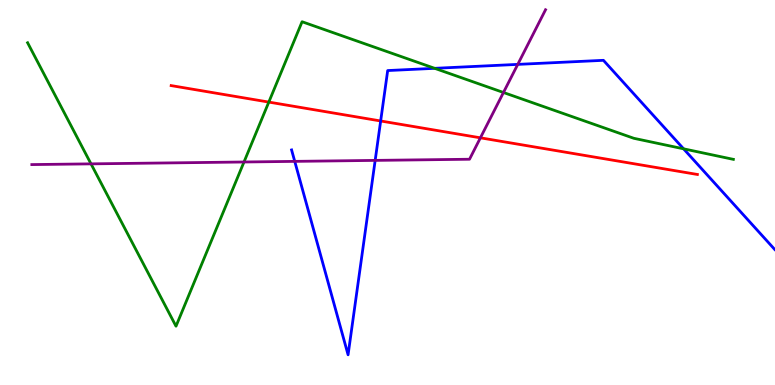[{'lines': ['blue', 'red'], 'intersections': [{'x': 4.91, 'y': 6.86}]}, {'lines': ['green', 'red'], 'intersections': [{'x': 3.47, 'y': 7.35}]}, {'lines': ['purple', 'red'], 'intersections': [{'x': 6.2, 'y': 6.42}]}, {'lines': ['blue', 'green'], 'intersections': [{'x': 5.61, 'y': 8.23}, {'x': 8.82, 'y': 6.13}]}, {'lines': ['blue', 'purple'], 'intersections': [{'x': 3.8, 'y': 5.81}, {'x': 4.84, 'y': 5.83}, {'x': 6.68, 'y': 8.33}]}, {'lines': ['green', 'purple'], 'intersections': [{'x': 1.17, 'y': 5.74}, {'x': 3.15, 'y': 5.79}, {'x': 6.5, 'y': 7.6}]}]